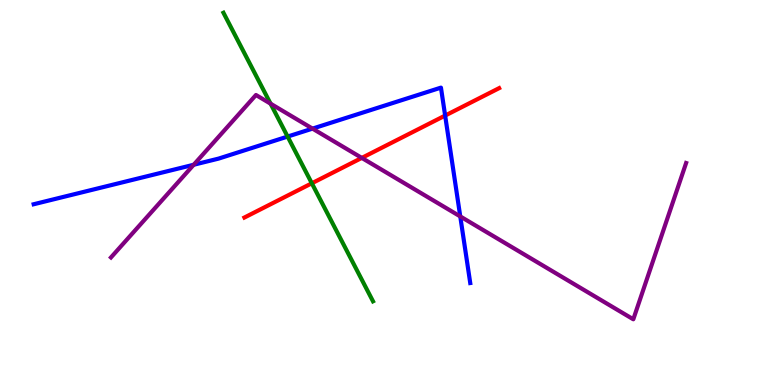[{'lines': ['blue', 'red'], 'intersections': [{'x': 5.74, 'y': 7.0}]}, {'lines': ['green', 'red'], 'intersections': [{'x': 4.02, 'y': 5.24}]}, {'lines': ['purple', 'red'], 'intersections': [{'x': 4.67, 'y': 5.9}]}, {'lines': ['blue', 'green'], 'intersections': [{'x': 3.71, 'y': 6.45}]}, {'lines': ['blue', 'purple'], 'intersections': [{'x': 2.5, 'y': 5.72}, {'x': 4.03, 'y': 6.66}, {'x': 5.94, 'y': 4.38}]}, {'lines': ['green', 'purple'], 'intersections': [{'x': 3.49, 'y': 7.31}]}]